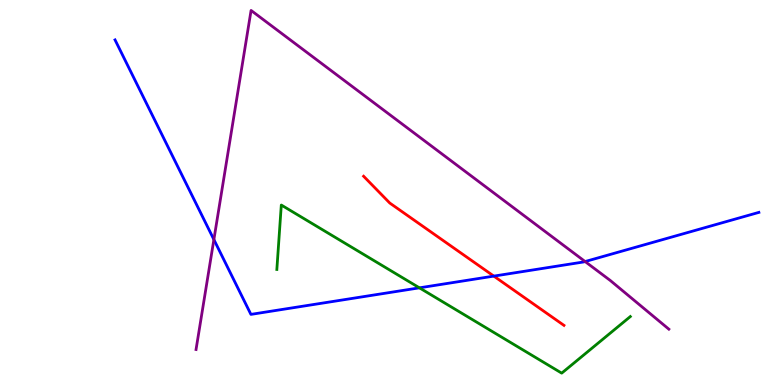[{'lines': ['blue', 'red'], 'intersections': [{'x': 6.37, 'y': 2.83}]}, {'lines': ['green', 'red'], 'intersections': []}, {'lines': ['purple', 'red'], 'intersections': []}, {'lines': ['blue', 'green'], 'intersections': [{'x': 5.41, 'y': 2.52}]}, {'lines': ['blue', 'purple'], 'intersections': [{'x': 2.76, 'y': 3.78}, {'x': 7.55, 'y': 3.21}]}, {'lines': ['green', 'purple'], 'intersections': []}]